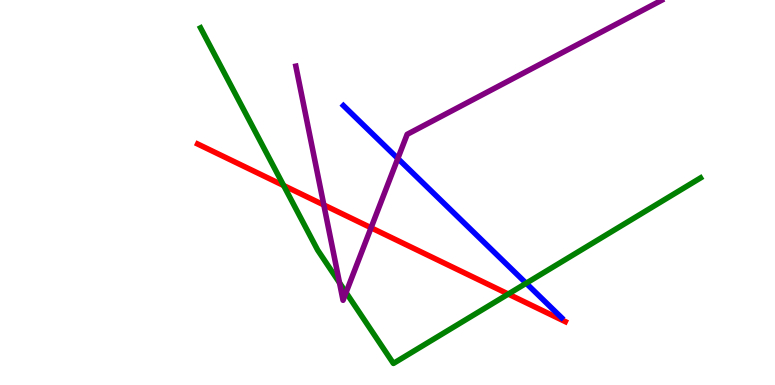[{'lines': ['blue', 'red'], 'intersections': []}, {'lines': ['green', 'red'], 'intersections': [{'x': 3.66, 'y': 5.18}, {'x': 6.56, 'y': 2.36}]}, {'lines': ['purple', 'red'], 'intersections': [{'x': 4.18, 'y': 4.68}, {'x': 4.79, 'y': 4.08}]}, {'lines': ['blue', 'green'], 'intersections': [{'x': 6.79, 'y': 2.64}]}, {'lines': ['blue', 'purple'], 'intersections': [{'x': 5.13, 'y': 5.88}]}, {'lines': ['green', 'purple'], 'intersections': [{'x': 4.38, 'y': 2.66}, {'x': 4.47, 'y': 2.4}]}]